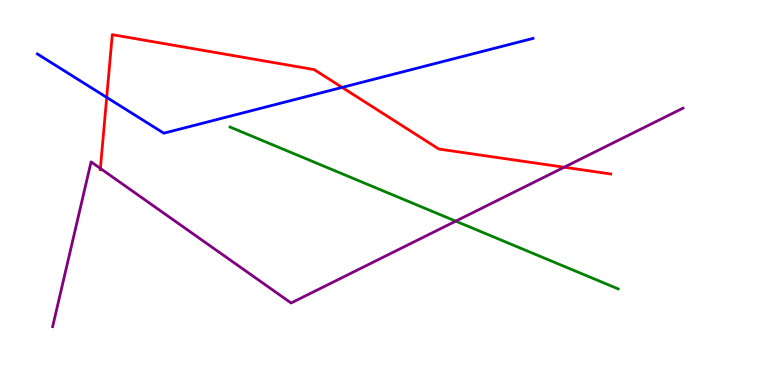[{'lines': ['blue', 'red'], 'intersections': [{'x': 1.38, 'y': 7.47}, {'x': 4.41, 'y': 7.73}]}, {'lines': ['green', 'red'], 'intersections': []}, {'lines': ['purple', 'red'], 'intersections': [{'x': 1.3, 'y': 5.62}, {'x': 7.28, 'y': 5.66}]}, {'lines': ['blue', 'green'], 'intersections': []}, {'lines': ['blue', 'purple'], 'intersections': []}, {'lines': ['green', 'purple'], 'intersections': [{'x': 5.88, 'y': 4.26}]}]